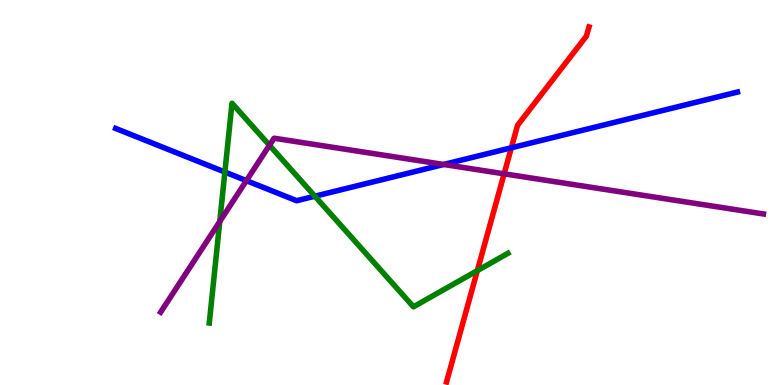[{'lines': ['blue', 'red'], 'intersections': [{'x': 6.6, 'y': 6.16}]}, {'lines': ['green', 'red'], 'intersections': [{'x': 6.16, 'y': 2.97}]}, {'lines': ['purple', 'red'], 'intersections': [{'x': 6.5, 'y': 5.49}]}, {'lines': ['blue', 'green'], 'intersections': [{'x': 2.9, 'y': 5.53}, {'x': 4.06, 'y': 4.9}]}, {'lines': ['blue', 'purple'], 'intersections': [{'x': 3.18, 'y': 5.31}, {'x': 5.72, 'y': 5.73}]}, {'lines': ['green', 'purple'], 'intersections': [{'x': 2.84, 'y': 4.25}, {'x': 3.48, 'y': 6.23}]}]